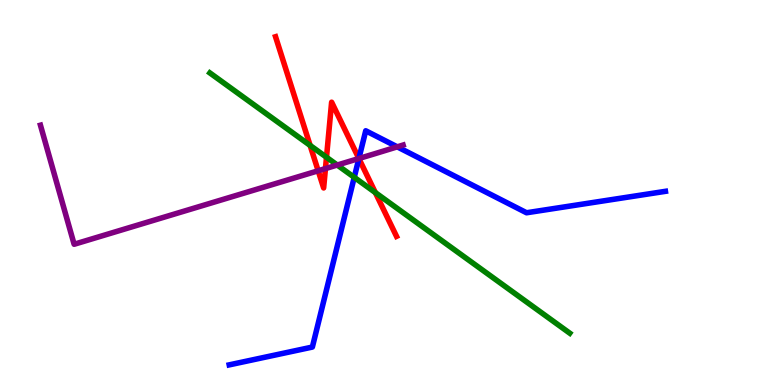[{'lines': ['blue', 'red'], 'intersections': [{'x': 4.63, 'y': 5.88}]}, {'lines': ['green', 'red'], 'intersections': [{'x': 4.0, 'y': 6.22}, {'x': 4.21, 'y': 5.92}, {'x': 4.84, 'y': 5.0}]}, {'lines': ['purple', 'red'], 'intersections': [{'x': 4.11, 'y': 5.56}, {'x': 4.2, 'y': 5.62}, {'x': 4.63, 'y': 5.88}]}, {'lines': ['blue', 'green'], 'intersections': [{'x': 4.57, 'y': 5.39}]}, {'lines': ['blue', 'purple'], 'intersections': [{'x': 4.63, 'y': 5.88}, {'x': 5.13, 'y': 6.19}]}, {'lines': ['green', 'purple'], 'intersections': [{'x': 4.35, 'y': 5.71}]}]